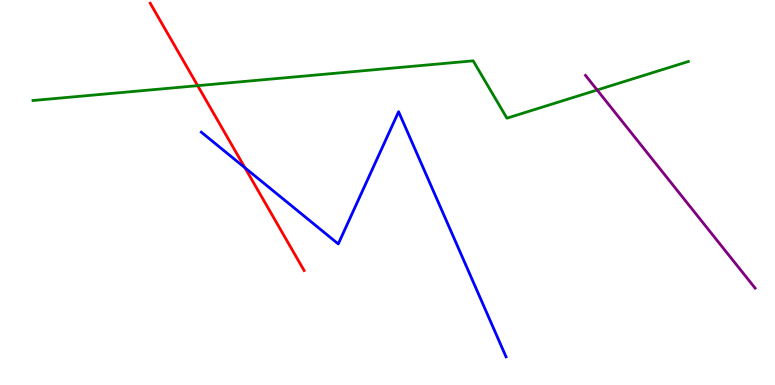[{'lines': ['blue', 'red'], 'intersections': [{'x': 3.16, 'y': 5.64}]}, {'lines': ['green', 'red'], 'intersections': [{'x': 2.55, 'y': 7.77}]}, {'lines': ['purple', 'red'], 'intersections': []}, {'lines': ['blue', 'green'], 'intersections': []}, {'lines': ['blue', 'purple'], 'intersections': []}, {'lines': ['green', 'purple'], 'intersections': [{'x': 7.71, 'y': 7.66}]}]